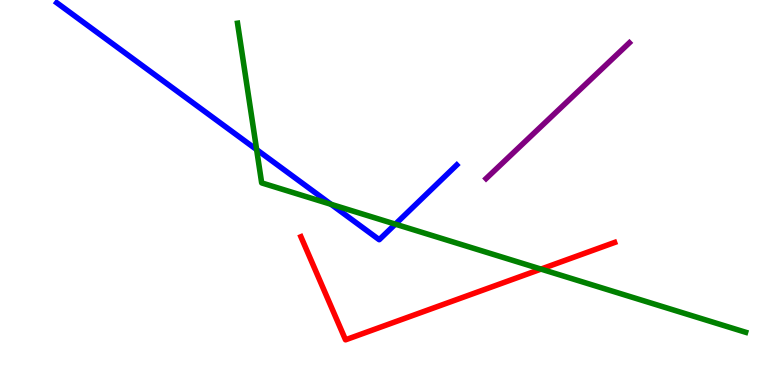[{'lines': ['blue', 'red'], 'intersections': []}, {'lines': ['green', 'red'], 'intersections': [{'x': 6.98, 'y': 3.01}]}, {'lines': ['purple', 'red'], 'intersections': []}, {'lines': ['blue', 'green'], 'intersections': [{'x': 3.31, 'y': 6.11}, {'x': 4.27, 'y': 4.69}, {'x': 5.1, 'y': 4.18}]}, {'lines': ['blue', 'purple'], 'intersections': []}, {'lines': ['green', 'purple'], 'intersections': []}]